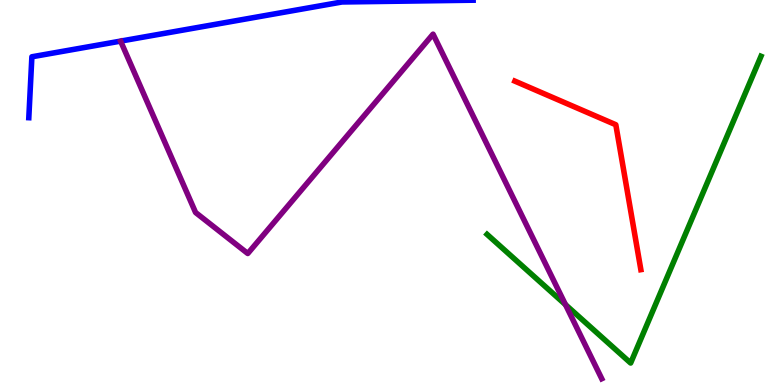[{'lines': ['blue', 'red'], 'intersections': []}, {'lines': ['green', 'red'], 'intersections': []}, {'lines': ['purple', 'red'], 'intersections': []}, {'lines': ['blue', 'green'], 'intersections': []}, {'lines': ['blue', 'purple'], 'intersections': []}, {'lines': ['green', 'purple'], 'intersections': [{'x': 7.3, 'y': 2.09}]}]